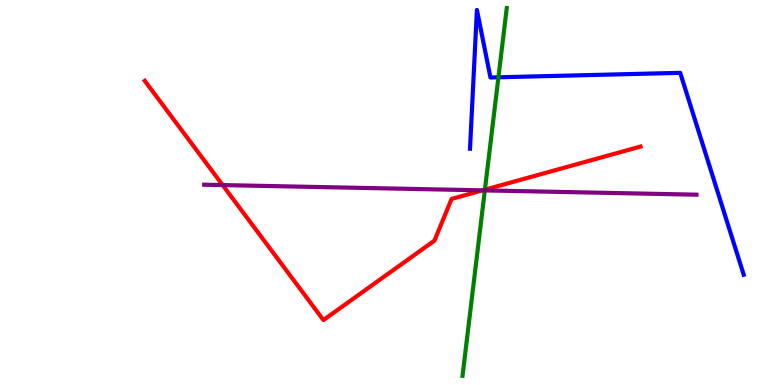[{'lines': ['blue', 'red'], 'intersections': []}, {'lines': ['green', 'red'], 'intersections': [{'x': 6.26, 'y': 5.07}]}, {'lines': ['purple', 'red'], 'intersections': [{'x': 2.87, 'y': 5.19}, {'x': 6.23, 'y': 5.06}]}, {'lines': ['blue', 'green'], 'intersections': [{'x': 6.43, 'y': 7.99}]}, {'lines': ['blue', 'purple'], 'intersections': []}, {'lines': ['green', 'purple'], 'intersections': [{'x': 6.26, 'y': 5.05}]}]